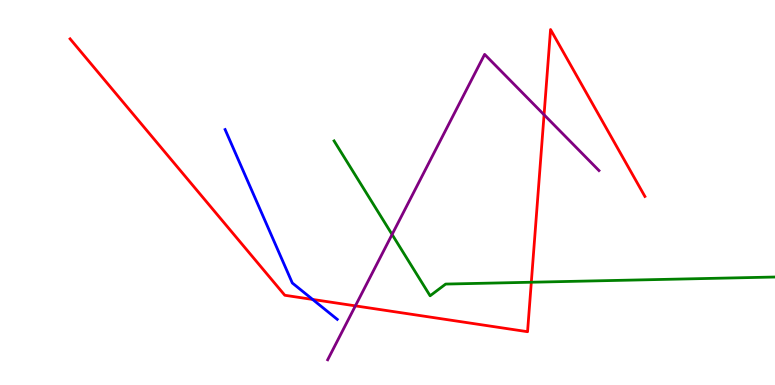[{'lines': ['blue', 'red'], 'intersections': [{'x': 4.03, 'y': 2.22}]}, {'lines': ['green', 'red'], 'intersections': [{'x': 6.86, 'y': 2.67}]}, {'lines': ['purple', 'red'], 'intersections': [{'x': 4.59, 'y': 2.06}, {'x': 7.02, 'y': 7.02}]}, {'lines': ['blue', 'green'], 'intersections': []}, {'lines': ['blue', 'purple'], 'intersections': []}, {'lines': ['green', 'purple'], 'intersections': [{'x': 5.06, 'y': 3.91}]}]